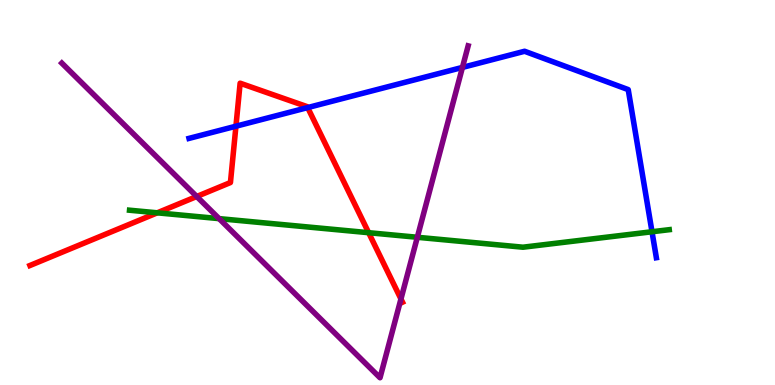[{'lines': ['blue', 'red'], 'intersections': [{'x': 3.04, 'y': 6.72}, {'x': 3.97, 'y': 7.21}]}, {'lines': ['green', 'red'], 'intersections': [{'x': 2.03, 'y': 4.47}, {'x': 4.76, 'y': 3.96}]}, {'lines': ['purple', 'red'], 'intersections': [{'x': 2.54, 'y': 4.9}, {'x': 5.17, 'y': 2.23}]}, {'lines': ['blue', 'green'], 'intersections': [{'x': 8.41, 'y': 3.98}]}, {'lines': ['blue', 'purple'], 'intersections': [{'x': 5.97, 'y': 8.25}]}, {'lines': ['green', 'purple'], 'intersections': [{'x': 2.83, 'y': 4.32}, {'x': 5.38, 'y': 3.84}]}]